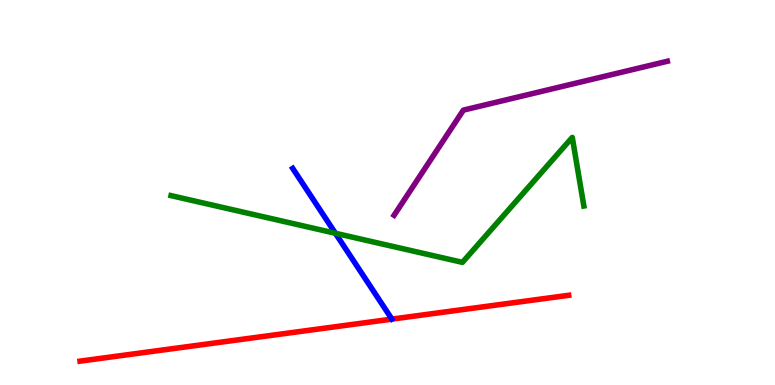[{'lines': ['blue', 'red'], 'intersections': []}, {'lines': ['green', 'red'], 'intersections': []}, {'lines': ['purple', 'red'], 'intersections': []}, {'lines': ['blue', 'green'], 'intersections': [{'x': 4.33, 'y': 3.94}]}, {'lines': ['blue', 'purple'], 'intersections': []}, {'lines': ['green', 'purple'], 'intersections': []}]